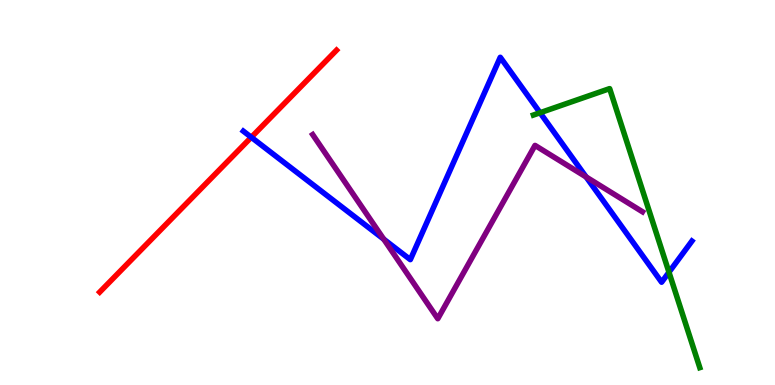[{'lines': ['blue', 'red'], 'intersections': [{'x': 3.24, 'y': 6.43}]}, {'lines': ['green', 'red'], 'intersections': []}, {'lines': ['purple', 'red'], 'intersections': []}, {'lines': ['blue', 'green'], 'intersections': [{'x': 6.97, 'y': 7.07}, {'x': 8.63, 'y': 2.93}]}, {'lines': ['blue', 'purple'], 'intersections': [{'x': 4.95, 'y': 3.79}, {'x': 7.56, 'y': 5.4}]}, {'lines': ['green', 'purple'], 'intersections': []}]